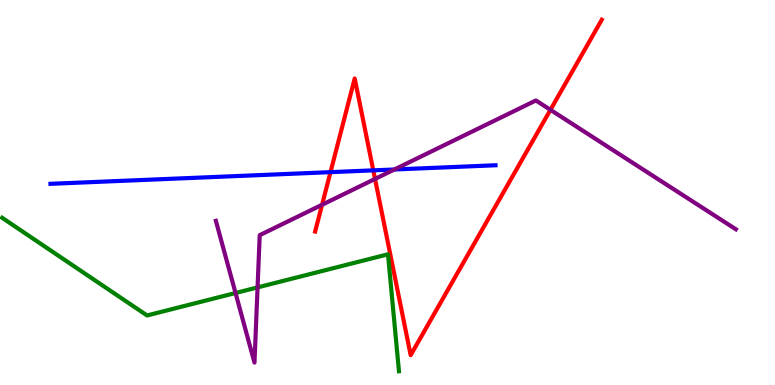[{'lines': ['blue', 'red'], 'intersections': [{'x': 4.26, 'y': 5.53}, {'x': 4.82, 'y': 5.58}]}, {'lines': ['green', 'red'], 'intersections': []}, {'lines': ['purple', 'red'], 'intersections': [{'x': 4.16, 'y': 4.68}, {'x': 4.84, 'y': 5.35}, {'x': 7.1, 'y': 7.15}]}, {'lines': ['blue', 'green'], 'intersections': []}, {'lines': ['blue', 'purple'], 'intersections': [{'x': 5.09, 'y': 5.6}]}, {'lines': ['green', 'purple'], 'intersections': [{'x': 3.04, 'y': 2.39}, {'x': 3.32, 'y': 2.53}]}]